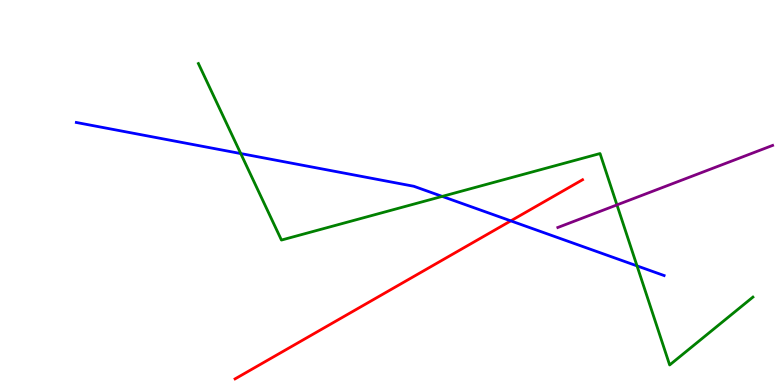[{'lines': ['blue', 'red'], 'intersections': [{'x': 6.59, 'y': 4.26}]}, {'lines': ['green', 'red'], 'intersections': []}, {'lines': ['purple', 'red'], 'intersections': []}, {'lines': ['blue', 'green'], 'intersections': [{'x': 3.11, 'y': 6.01}, {'x': 5.71, 'y': 4.9}, {'x': 8.22, 'y': 3.09}]}, {'lines': ['blue', 'purple'], 'intersections': []}, {'lines': ['green', 'purple'], 'intersections': [{'x': 7.96, 'y': 4.68}]}]